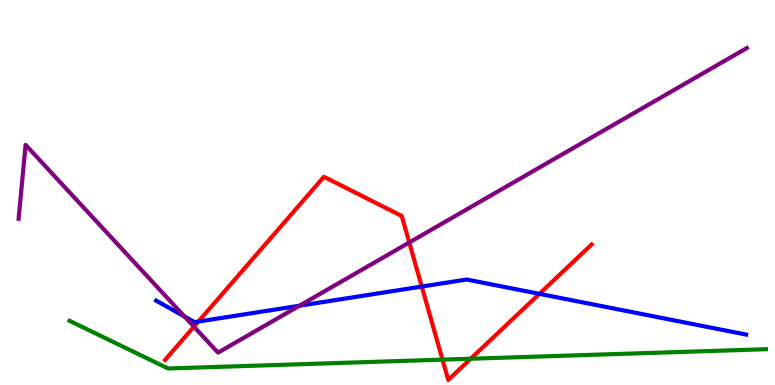[{'lines': ['blue', 'red'], 'intersections': [{'x': 2.56, 'y': 1.65}, {'x': 5.44, 'y': 2.56}, {'x': 6.96, 'y': 2.37}]}, {'lines': ['green', 'red'], 'intersections': [{'x': 5.71, 'y': 0.659}, {'x': 6.07, 'y': 0.682}]}, {'lines': ['purple', 'red'], 'intersections': [{'x': 2.5, 'y': 1.52}, {'x': 5.28, 'y': 3.7}]}, {'lines': ['blue', 'green'], 'intersections': []}, {'lines': ['blue', 'purple'], 'intersections': [{'x': 2.38, 'y': 1.78}, {'x': 3.86, 'y': 2.06}]}, {'lines': ['green', 'purple'], 'intersections': []}]